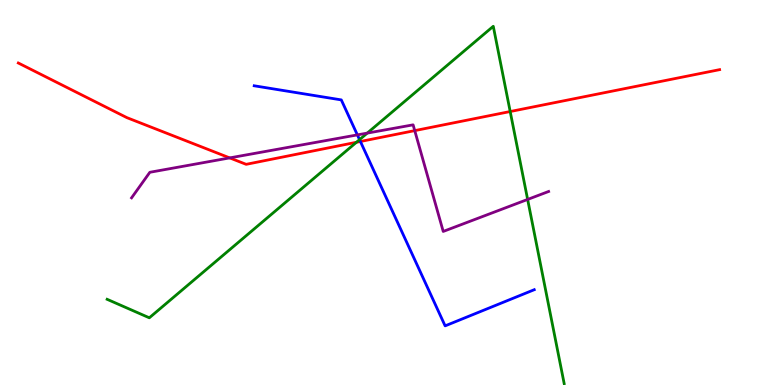[{'lines': ['blue', 'red'], 'intersections': [{'x': 4.65, 'y': 6.33}]}, {'lines': ['green', 'red'], 'intersections': [{'x': 4.6, 'y': 6.3}, {'x': 6.58, 'y': 7.1}]}, {'lines': ['purple', 'red'], 'intersections': [{'x': 2.96, 'y': 5.9}, {'x': 5.35, 'y': 6.61}]}, {'lines': ['blue', 'green'], 'intersections': [{'x': 4.64, 'y': 6.37}]}, {'lines': ['blue', 'purple'], 'intersections': [{'x': 4.61, 'y': 6.5}]}, {'lines': ['green', 'purple'], 'intersections': [{'x': 4.74, 'y': 6.54}, {'x': 6.81, 'y': 4.82}]}]